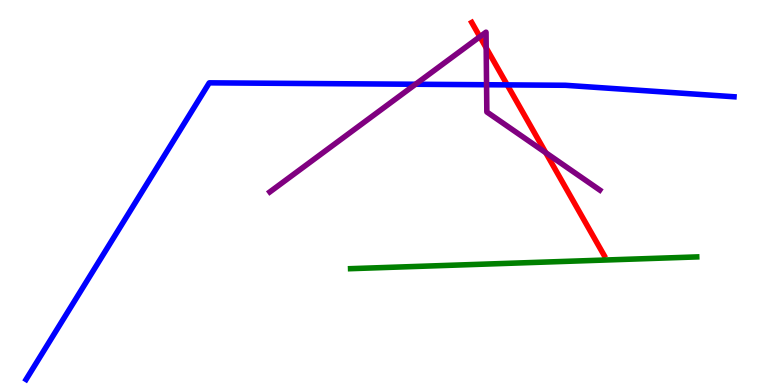[{'lines': ['blue', 'red'], 'intersections': [{'x': 6.54, 'y': 7.8}]}, {'lines': ['green', 'red'], 'intersections': []}, {'lines': ['purple', 'red'], 'intersections': [{'x': 6.19, 'y': 9.05}, {'x': 6.27, 'y': 8.76}, {'x': 7.04, 'y': 6.03}]}, {'lines': ['blue', 'green'], 'intersections': []}, {'lines': ['blue', 'purple'], 'intersections': [{'x': 5.36, 'y': 7.81}, {'x': 6.28, 'y': 7.8}]}, {'lines': ['green', 'purple'], 'intersections': []}]